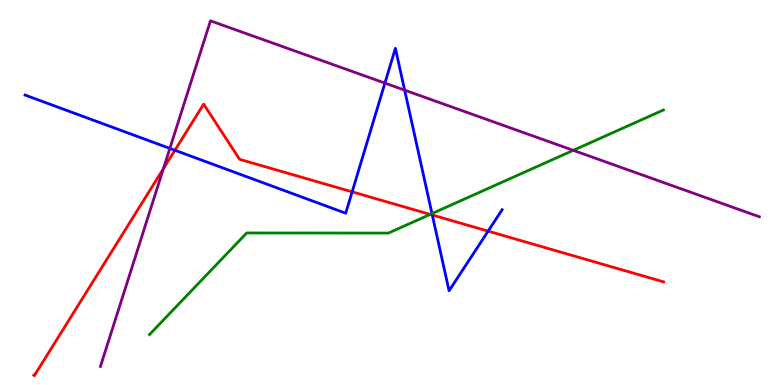[{'lines': ['blue', 'red'], 'intersections': [{'x': 2.26, 'y': 6.1}, {'x': 4.54, 'y': 5.02}, {'x': 5.58, 'y': 4.42}, {'x': 6.3, 'y': 4.0}]}, {'lines': ['green', 'red'], 'intersections': [{'x': 5.55, 'y': 4.43}]}, {'lines': ['purple', 'red'], 'intersections': [{'x': 2.11, 'y': 5.62}]}, {'lines': ['blue', 'green'], 'intersections': [{'x': 5.57, 'y': 4.45}]}, {'lines': ['blue', 'purple'], 'intersections': [{'x': 2.19, 'y': 6.15}, {'x': 4.97, 'y': 7.84}, {'x': 5.22, 'y': 7.66}]}, {'lines': ['green', 'purple'], 'intersections': [{'x': 7.4, 'y': 6.09}]}]